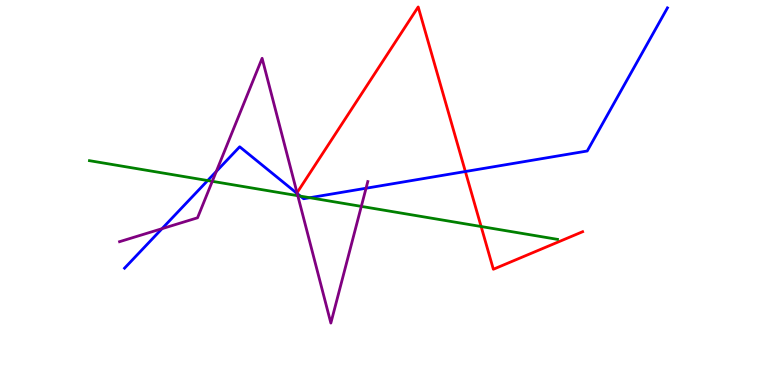[{'lines': ['blue', 'red'], 'intersections': [{'x': 3.83, 'y': 4.98}, {'x': 6.0, 'y': 5.54}]}, {'lines': ['green', 'red'], 'intersections': [{'x': 6.21, 'y': 4.12}]}, {'lines': ['purple', 'red'], 'intersections': [{'x': 3.83, 'y': 4.99}]}, {'lines': ['blue', 'green'], 'intersections': [{'x': 2.68, 'y': 5.31}, {'x': 3.88, 'y': 4.91}, {'x': 4.0, 'y': 4.86}]}, {'lines': ['blue', 'purple'], 'intersections': [{'x': 2.09, 'y': 4.06}, {'x': 2.79, 'y': 5.55}, {'x': 3.84, 'y': 4.97}, {'x': 4.72, 'y': 5.11}]}, {'lines': ['green', 'purple'], 'intersections': [{'x': 2.74, 'y': 5.29}, {'x': 3.84, 'y': 4.92}, {'x': 4.66, 'y': 4.64}]}]